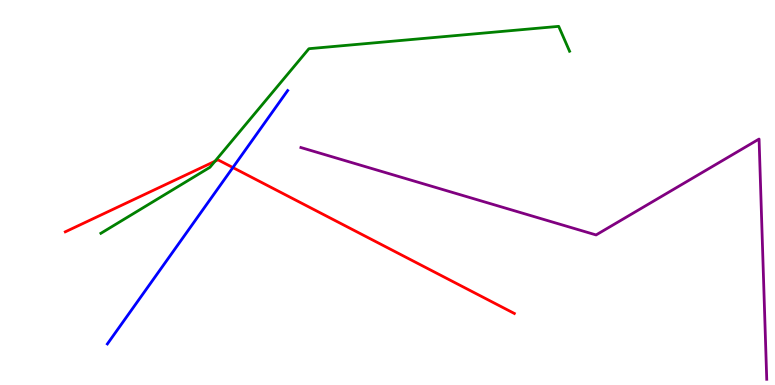[{'lines': ['blue', 'red'], 'intersections': [{'x': 3.0, 'y': 5.65}]}, {'lines': ['green', 'red'], 'intersections': [{'x': 2.77, 'y': 5.81}]}, {'lines': ['purple', 'red'], 'intersections': []}, {'lines': ['blue', 'green'], 'intersections': []}, {'lines': ['blue', 'purple'], 'intersections': []}, {'lines': ['green', 'purple'], 'intersections': []}]